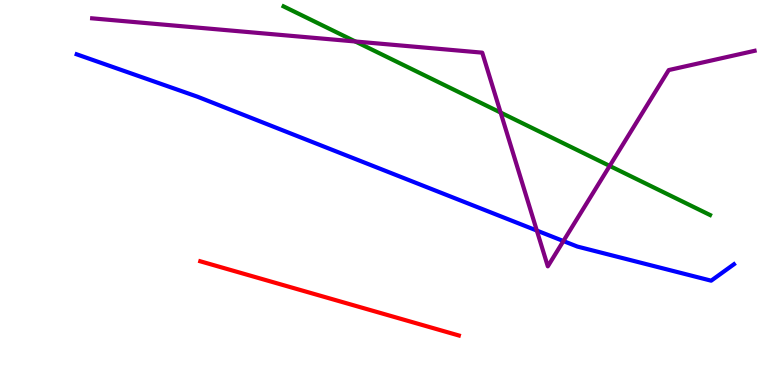[{'lines': ['blue', 'red'], 'intersections': []}, {'lines': ['green', 'red'], 'intersections': []}, {'lines': ['purple', 'red'], 'intersections': []}, {'lines': ['blue', 'green'], 'intersections': []}, {'lines': ['blue', 'purple'], 'intersections': [{'x': 6.93, 'y': 4.01}, {'x': 7.27, 'y': 3.74}]}, {'lines': ['green', 'purple'], 'intersections': [{'x': 4.58, 'y': 8.92}, {'x': 6.46, 'y': 7.08}, {'x': 7.87, 'y': 5.69}]}]